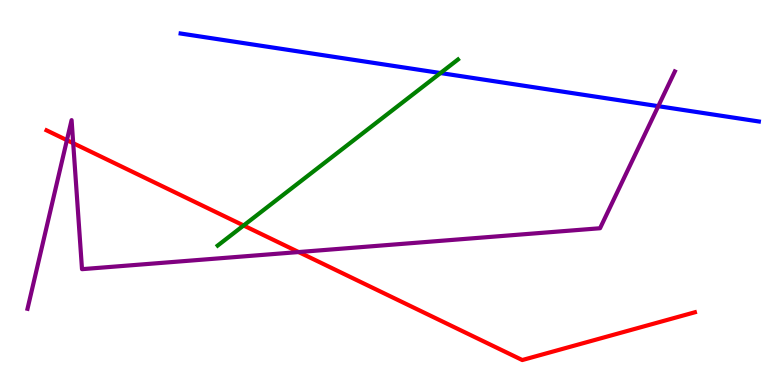[{'lines': ['blue', 'red'], 'intersections': []}, {'lines': ['green', 'red'], 'intersections': [{'x': 3.14, 'y': 4.14}]}, {'lines': ['purple', 'red'], 'intersections': [{'x': 0.863, 'y': 6.36}, {'x': 0.945, 'y': 6.28}, {'x': 3.85, 'y': 3.45}]}, {'lines': ['blue', 'green'], 'intersections': [{'x': 5.68, 'y': 8.1}]}, {'lines': ['blue', 'purple'], 'intersections': [{'x': 8.49, 'y': 7.24}]}, {'lines': ['green', 'purple'], 'intersections': []}]